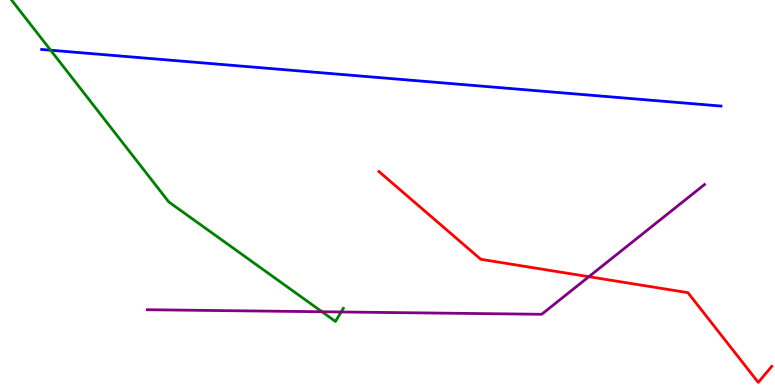[{'lines': ['blue', 'red'], 'intersections': []}, {'lines': ['green', 'red'], 'intersections': []}, {'lines': ['purple', 'red'], 'intersections': [{'x': 7.6, 'y': 2.81}]}, {'lines': ['blue', 'green'], 'intersections': [{'x': 0.653, 'y': 8.7}]}, {'lines': ['blue', 'purple'], 'intersections': []}, {'lines': ['green', 'purple'], 'intersections': [{'x': 4.15, 'y': 1.9}, {'x': 4.4, 'y': 1.9}]}]